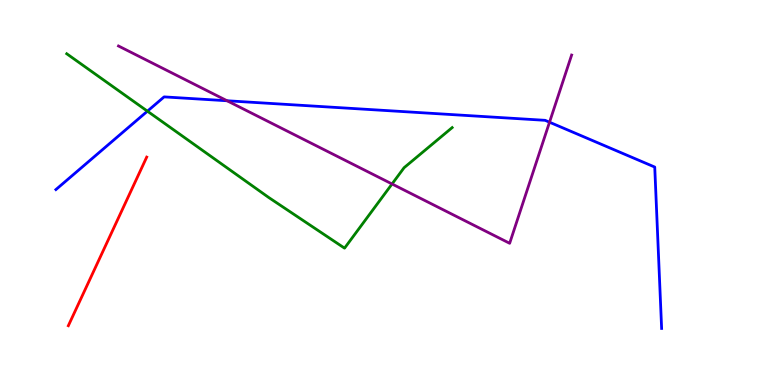[{'lines': ['blue', 'red'], 'intersections': []}, {'lines': ['green', 'red'], 'intersections': []}, {'lines': ['purple', 'red'], 'intersections': []}, {'lines': ['blue', 'green'], 'intersections': [{'x': 1.9, 'y': 7.11}]}, {'lines': ['blue', 'purple'], 'intersections': [{'x': 2.93, 'y': 7.38}, {'x': 7.09, 'y': 6.83}]}, {'lines': ['green', 'purple'], 'intersections': [{'x': 5.06, 'y': 5.22}]}]